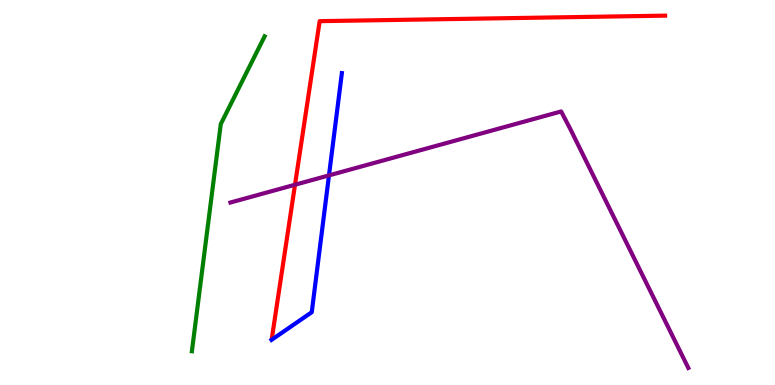[{'lines': ['blue', 'red'], 'intersections': []}, {'lines': ['green', 'red'], 'intersections': []}, {'lines': ['purple', 'red'], 'intersections': [{'x': 3.81, 'y': 5.2}]}, {'lines': ['blue', 'green'], 'intersections': []}, {'lines': ['blue', 'purple'], 'intersections': [{'x': 4.24, 'y': 5.44}]}, {'lines': ['green', 'purple'], 'intersections': []}]